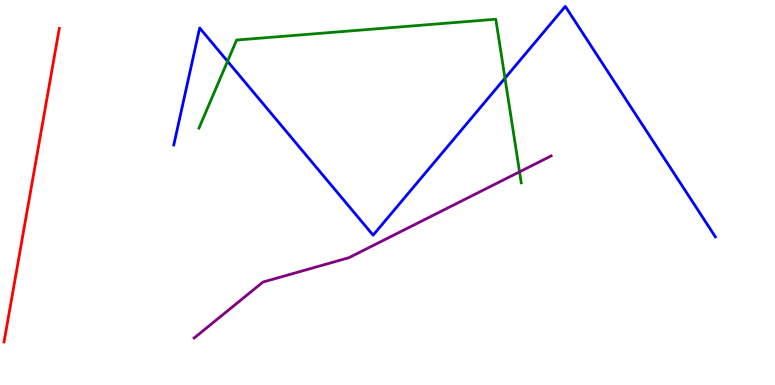[{'lines': ['blue', 'red'], 'intersections': []}, {'lines': ['green', 'red'], 'intersections': []}, {'lines': ['purple', 'red'], 'intersections': []}, {'lines': ['blue', 'green'], 'intersections': [{'x': 2.94, 'y': 8.41}, {'x': 6.52, 'y': 7.97}]}, {'lines': ['blue', 'purple'], 'intersections': []}, {'lines': ['green', 'purple'], 'intersections': [{'x': 6.7, 'y': 5.54}]}]